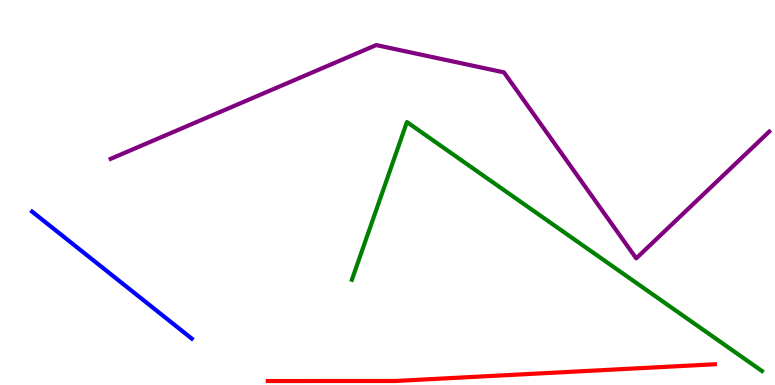[{'lines': ['blue', 'red'], 'intersections': []}, {'lines': ['green', 'red'], 'intersections': []}, {'lines': ['purple', 'red'], 'intersections': []}, {'lines': ['blue', 'green'], 'intersections': []}, {'lines': ['blue', 'purple'], 'intersections': []}, {'lines': ['green', 'purple'], 'intersections': []}]